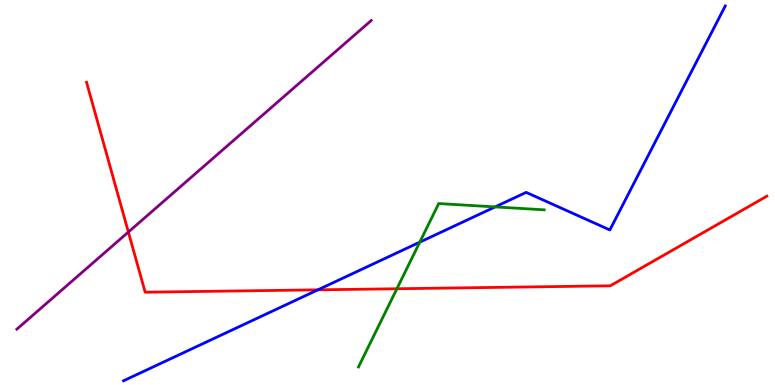[{'lines': ['blue', 'red'], 'intersections': [{'x': 4.1, 'y': 2.47}]}, {'lines': ['green', 'red'], 'intersections': [{'x': 5.12, 'y': 2.5}]}, {'lines': ['purple', 'red'], 'intersections': [{'x': 1.66, 'y': 3.97}]}, {'lines': ['blue', 'green'], 'intersections': [{'x': 5.42, 'y': 3.71}, {'x': 6.39, 'y': 4.63}]}, {'lines': ['blue', 'purple'], 'intersections': []}, {'lines': ['green', 'purple'], 'intersections': []}]